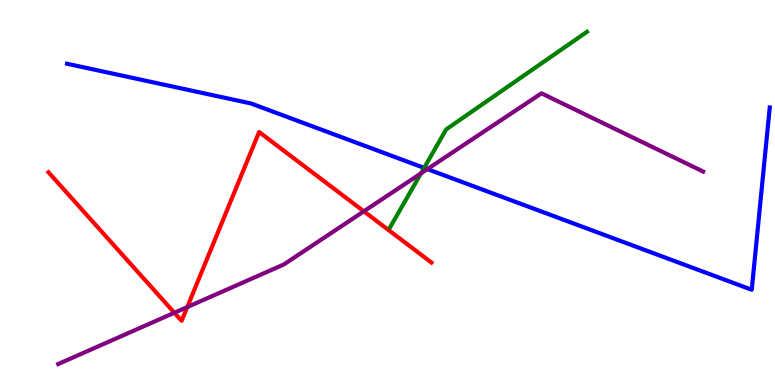[{'lines': ['blue', 'red'], 'intersections': []}, {'lines': ['green', 'red'], 'intersections': []}, {'lines': ['purple', 'red'], 'intersections': [{'x': 2.25, 'y': 1.88}, {'x': 2.42, 'y': 2.02}, {'x': 4.69, 'y': 4.51}]}, {'lines': ['blue', 'green'], 'intersections': [{'x': 5.47, 'y': 5.64}]}, {'lines': ['blue', 'purple'], 'intersections': [{'x': 5.51, 'y': 5.61}]}, {'lines': ['green', 'purple'], 'intersections': [{'x': 5.43, 'y': 5.5}]}]